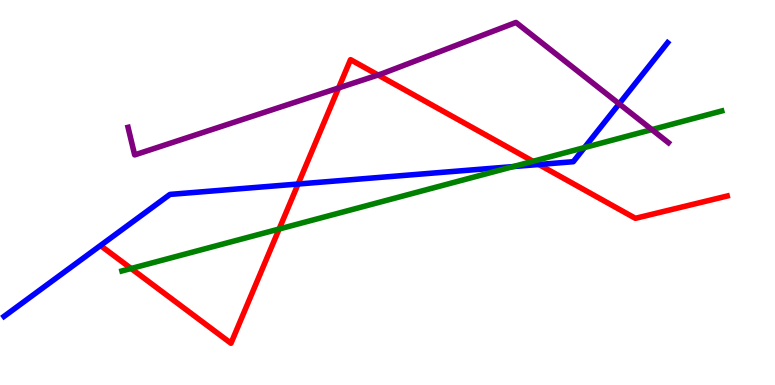[{'lines': ['blue', 'red'], 'intersections': [{'x': 3.85, 'y': 5.22}, {'x': 6.95, 'y': 5.73}]}, {'lines': ['green', 'red'], 'intersections': [{'x': 1.69, 'y': 3.03}, {'x': 3.6, 'y': 4.05}, {'x': 6.88, 'y': 5.81}]}, {'lines': ['purple', 'red'], 'intersections': [{'x': 4.37, 'y': 7.72}, {'x': 4.88, 'y': 8.05}]}, {'lines': ['blue', 'green'], 'intersections': [{'x': 6.62, 'y': 5.67}, {'x': 7.54, 'y': 6.17}]}, {'lines': ['blue', 'purple'], 'intersections': [{'x': 7.99, 'y': 7.3}]}, {'lines': ['green', 'purple'], 'intersections': [{'x': 8.41, 'y': 6.63}]}]